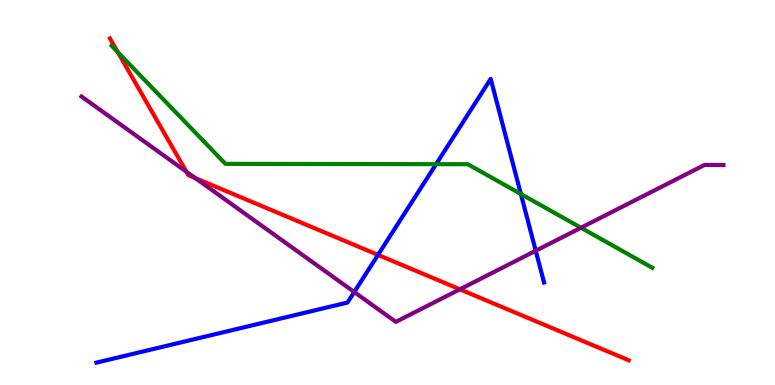[{'lines': ['blue', 'red'], 'intersections': [{'x': 4.88, 'y': 3.38}]}, {'lines': ['green', 'red'], 'intersections': [{'x': 1.52, 'y': 8.65}]}, {'lines': ['purple', 'red'], 'intersections': [{'x': 2.41, 'y': 5.54}, {'x': 2.52, 'y': 5.37}, {'x': 5.93, 'y': 2.49}]}, {'lines': ['blue', 'green'], 'intersections': [{'x': 5.63, 'y': 5.74}, {'x': 6.72, 'y': 4.96}]}, {'lines': ['blue', 'purple'], 'intersections': [{'x': 4.57, 'y': 2.41}, {'x': 6.91, 'y': 3.49}]}, {'lines': ['green', 'purple'], 'intersections': [{'x': 7.5, 'y': 4.08}]}]